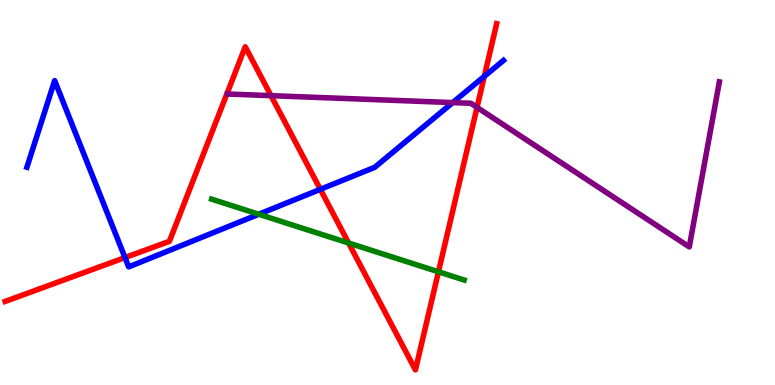[{'lines': ['blue', 'red'], 'intersections': [{'x': 1.61, 'y': 3.31}, {'x': 4.13, 'y': 5.08}, {'x': 6.25, 'y': 8.02}]}, {'lines': ['green', 'red'], 'intersections': [{'x': 4.5, 'y': 3.69}, {'x': 5.66, 'y': 2.94}]}, {'lines': ['purple', 'red'], 'intersections': [{'x': 3.5, 'y': 7.52}, {'x': 6.16, 'y': 7.21}]}, {'lines': ['blue', 'green'], 'intersections': [{'x': 3.34, 'y': 4.44}]}, {'lines': ['blue', 'purple'], 'intersections': [{'x': 5.84, 'y': 7.34}]}, {'lines': ['green', 'purple'], 'intersections': []}]